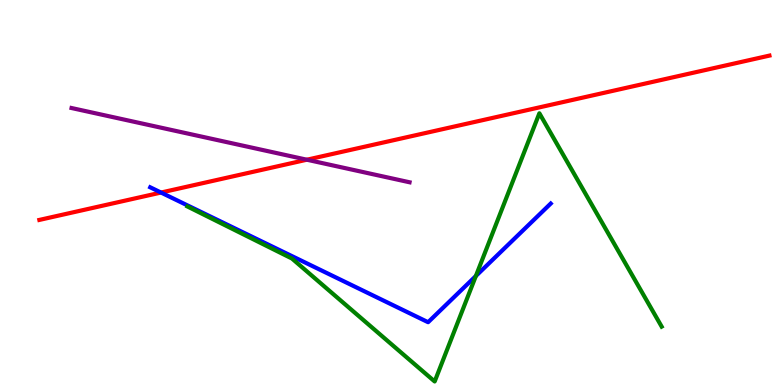[{'lines': ['blue', 'red'], 'intersections': [{'x': 2.08, 'y': 5.0}]}, {'lines': ['green', 'red'], 'intersections': []}, {'lines': ['purple', 'red'], 'intersections': [{'x': 3.96, 'y': 5.85}]}, {'lines': ['blue', 'green'], 'intersections': [{'x': 6.14, 'y': 2.83}]}, {'lines': ['blue', 'purple'], 'intersections': []}, {'lines': ['green', 'purple'], 'intersections': []}]